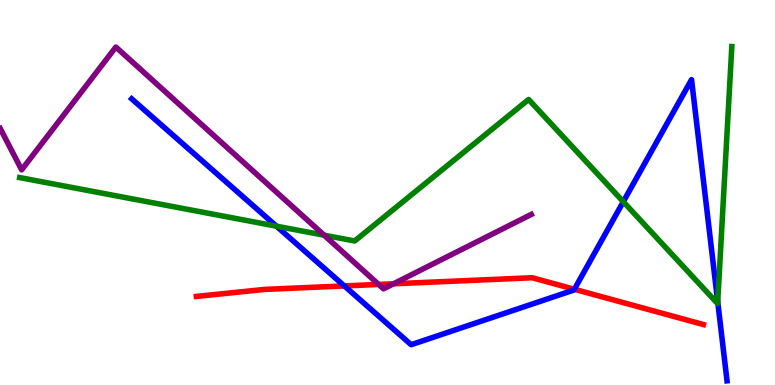[{'lines': ['blue', 'red'], 'intersections': [{'x': 4.44, 'y': 2.57}, {'x': 7.41, 'y': 2.49}]}, {'lines': ['green', 'red'], 'intersections': []}, {'lines': ['purple', 'red'], 'intersections': [{'x': 4.89, 'y': 2.61}, {'x': 5.08, 'y': 2.63}]}, {'lines': ['blue', 'green'], 'intersections': [{'x': 3.57, 'y': 4.13}, {'x': 8.04, 'y': 4.76}, {'x': 9.26, 'y': 2.16}]}, {'lines': ['blue', 'purple'], 'intersections': []}, {'lines': ['green', 'purple'], 'intersections': [{'x': 4.18, 'y': 3.89}]}]